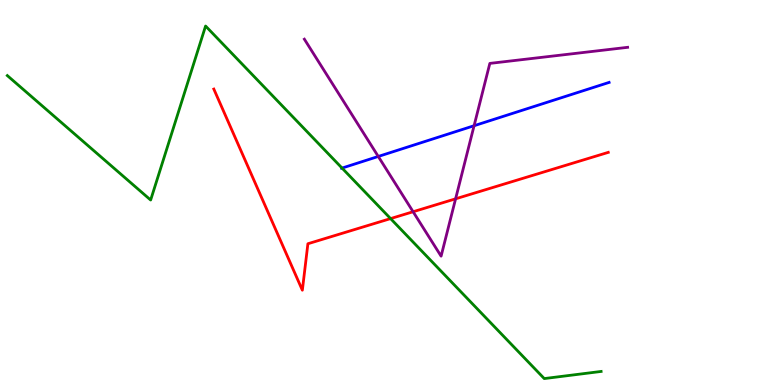[{'lines': ['blue', 'red'], 'intersections': []}, {'lines': ['green', 'red'], 'intersections': [{'x': 5.04, 'y': 4.32}]}, {'lines': ['purple', 'red'], 'intersections': [{'x': 5.33, 'y': 4.5}, {'x': 5.88, 'y': 4.84}]}, {'lines': ['blue', 'green'], 'intersections': [{'x': 4.41, 'y': 5.63}]}, {'lines': ['blue', 'purple'], 'intersections': [{'x': 4.88, 'y': 5.94}, {'x': 6.12, 'y': 6.73}]}, {'lines': ['green', 'purple'], 'intersections': []}]